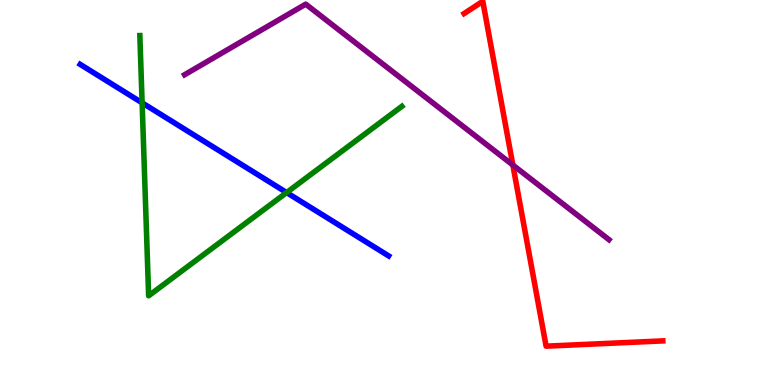[{'lines': ['blue', 'red'], 'intersections': []}, {'lines': ['green', 'red'], 'intersections': []}, {'lines': ['purple', 'red'], 'intersections': [{'x': 6.62, 'y': 5.71}]}, {'lines': ['blue', 'green'], 'intersections': [{'x': 1.83, 'y': 7.33}, {'x': 3.7, 'y': 5.0}]}, {'lines': ['blue', 'purple'], 'intersections': []}, {'lines': ['green', 'purple'], 'intersections': []}]